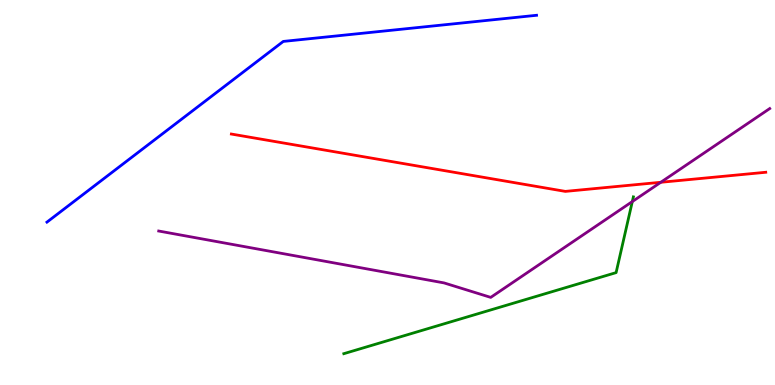[{'lines': ['blue', 'red'], 'intersections': []}, {'lines': ['green', 'red'], 'intersections': []}, {'lines': ['purple', 'red'], 'intersections': [{'x': 8.53, 'y': 5.27}]}, {'lines': ['blue', 'green'], 'intersections': []}, {'lines': ['blue', 'purple'], 'intersections': []}, {'lines': ['green', 'purple'], 'intersections': [{'x': 8.16, 'y': 4.76}]}]